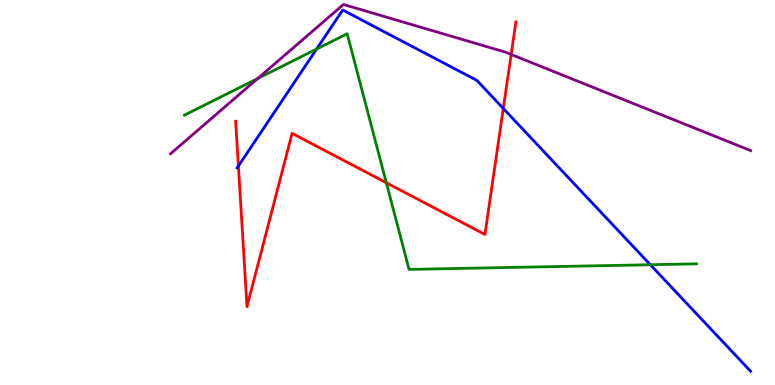[{'lines': ['blue', 'red'], 'intersections': [{'x': 3.08, 'y': 5.69}, {'x': 6.49, 'y': 7.18}]}, {'lines': ['green', 'red'], 'intersections': [{'x': 4.98, 'y': 5.25}]}, {'lines': ['purple', 'red'], 'intersections': [{'x': 6.6, 'y': 8.59}]}, {'lines': ['blue', 'green'], 'intersections': [{'x': 4.09, 'y': 8.73}, {'x': 8.39, 'y': 3.12}]}, {'lines': ['blue', 'purple'], 'intersections': []}, {'lines': ['green', 'purple'], 'intersections': [{'x': 3.33, 'y': 7.96}]}]